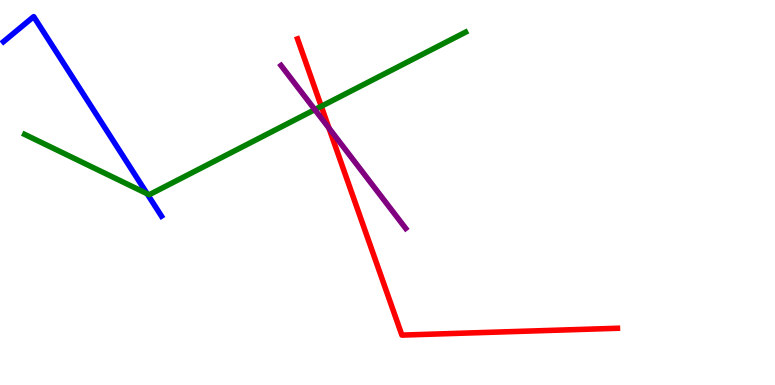[{'lines': ['blue', 'red'], 'intersections': []}, {'lines': ['green', 'red'], 'intersections': [{'x': 4.15, 'y': 7.24}]}, {'lines': ['purple', 'red'], 'intersections': [{'x': 4.24, 'y': 6.67}]}, {'lines': ['blue', 'green'], 'intersections': [{'x': 1.9, 'y': 4.97}]}, {'lines': ['blue', 'purple'], 'intersections': []}, {'lines': ['green', 'purple'], 'intersections': [{'x': 4.06, 'y': 7.15}]}]